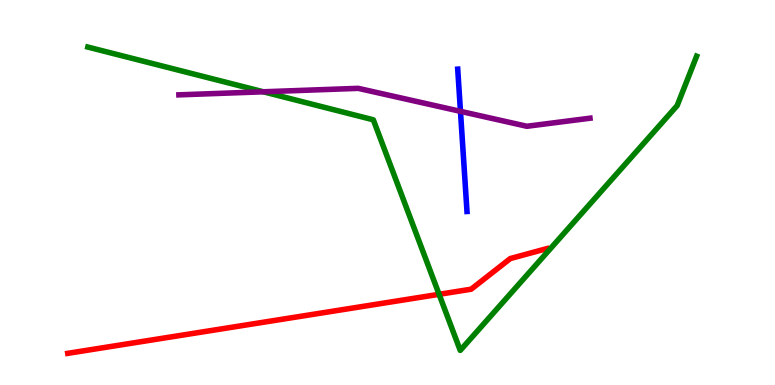[{'lines': ['blue', 'red'], 'intersections': []}, {'lines': ['green', 'red'], 'intersections': [{'x': 5.67, 'y': 2.36}]}, {'lines': ['purple', 'red'], 'intersections': []}, {'lines': ['blue', 'green'], 'intersections': []}, {'lines': ['blue', 'purple'], 'intersections': [{'x': 5.94, 'y': 7.11}]}, {'lines': ['green', 'purple'], 'intersections': [{'x': 3.4, 'y': 7.62}]}]